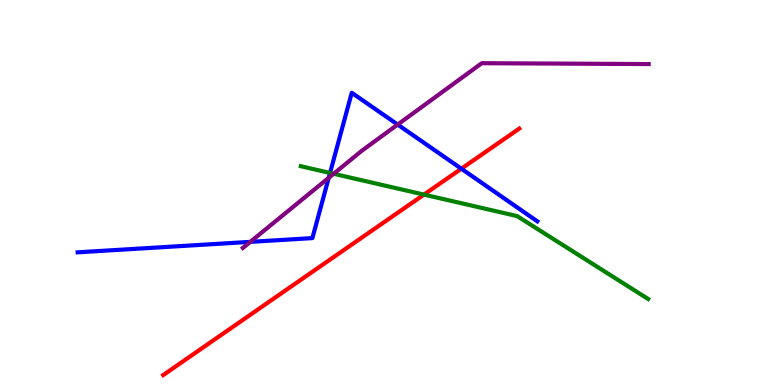[{'lines': ['blue', 'red'], 'intersections': [{'x': 5.95, 'y': 5.62}]}, {'lines': ['green', 'red'], 'intersections': [{'x': 5.47, 'y': 4.95}]}, {'lines': ['purple', 'red'], 'intersections': []}, {'lines': ['blue', 'green'], 'intersections': [{'x': 4.26, 'y': 5.51}]}, {'lines': ['blue', 'purple'], 'intersections': [{'x': 3.23, 'y': 3.72}, {'x': 4.24, 'y': 5.38}, {'x': 5.13, 'y': 6.76}]}, {'lines': ['green', 'purple'], 'intersections': [{'x': 4.31, 'y': 5.49}]}]